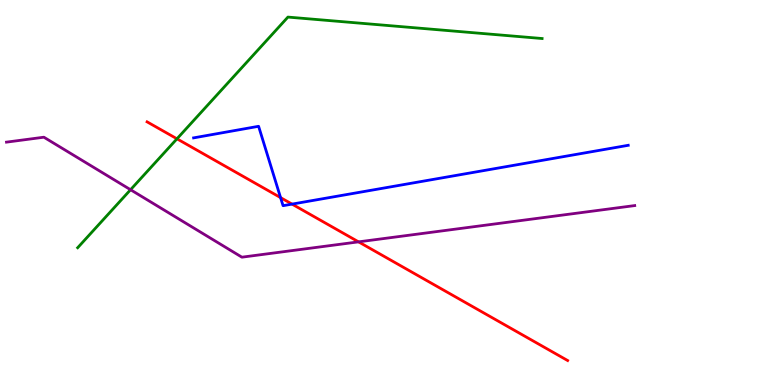[{'lines': ['blue', 'red'], 'intersections': [{'x': 3.62, 'y': 4.87}, {'x': 3.77, 'y': 4.7}]}, {'lines': ['green', 'red'], 'intersections': [{'x': 2.28, 'y': 6.39}]}, {'lines': ['purple', 'red'], 'intersections': [{'x': 4.63, 'y': 3.72}]}, {'lines': ['blue', 'green'], 'intersections': []}, {'lines': ['blue', 'purple'], 'intersections': []}, {'lines': ['green', 'purple'], 'intersections': [{'x': 1.68, 'y': 5.07}]}]